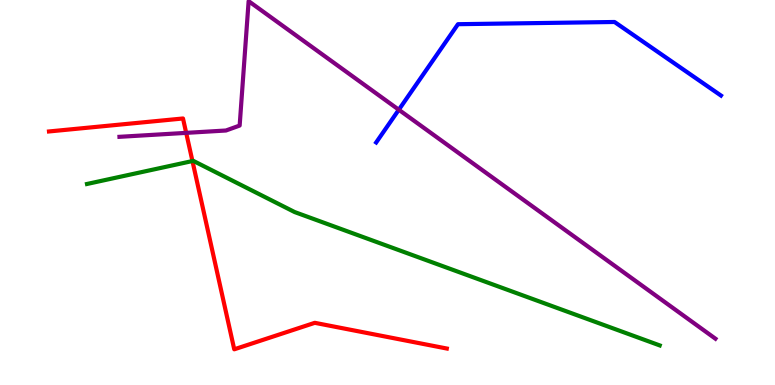[{'lines': ['blue', 'red'], 'intersections': []}, {'lines': ['green', 'red'], 'intersections': [{'x': 2.48, 'y': 5.82}]}, {'lines': ['purple', 'red'], 'intersections': [{'x': 2.4, 'y': 6.55}]}, {'lines': ['blue', 'green'], 'intersections': []}, {'lines': ['blue', 'purple'], 'intersections': [{'x': 5.15, 'y': 7.15}]}, {'lines': ['green', 'purple'], 'intersections': []}]